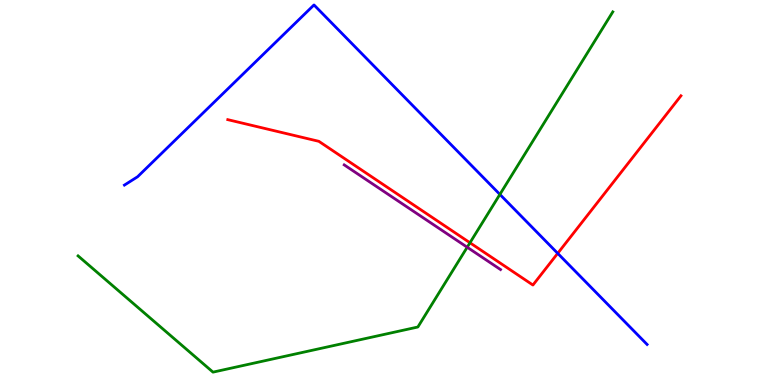[{'lines': ['blue', 'red'], 'intersections': [{'x': 7.2, 'y': 3.42}]}, {'lines': ['green', 'red'], 'intersections': [{'x': 6.06, 'y': 3.69}]}, {'lines': ['purple', 'red'], 'intersections': []}, {'lines': ['blue', 'green'], 'intersections': [{'x': 6.45, 'y': 4.95}]}, {'lines': ['blue', 'purple'], 'intersections': []}, {'lines': ['green', 'purple'], 'intersections': [{'x': 6.03, 'y': 3.58}]}]